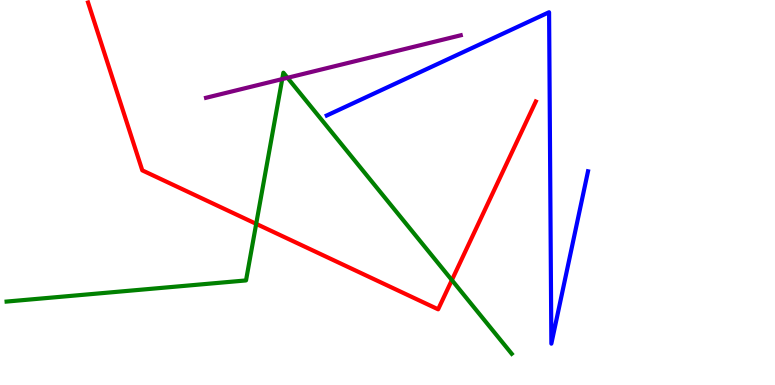[{'lines': ['blue', 'red'], 'intersections': []}, {'lines': ['green', 'red'], 'intersections': [{'x': 3.31, 'y': 4.19}, {'x': 5.83, 'y': 2.72}]}, {'lines': ['purple', 'red'], 'intersections': []}, {'lines': ['blue', 'green'], 'intersections': []}, {'lines': ['blue', 'purple'], 'intersections': []}, {'lines': ['green', 'purple'], 'intersections': [{'x': 3.64, 'y': 7.95}, {'x': 3.71, 'y': 7.98}]}]